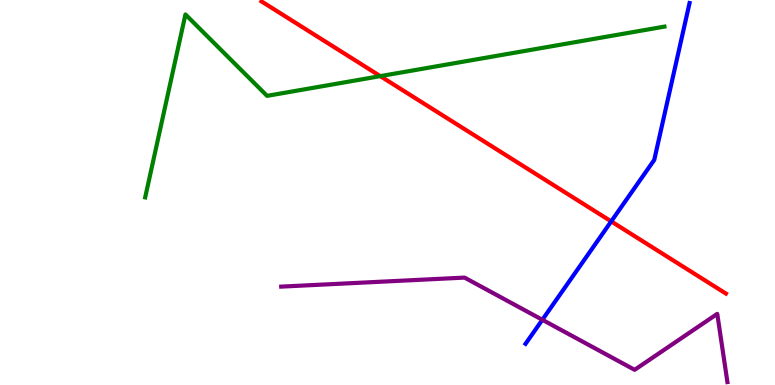[{'lines': ['blue', 'red'], 'intersections': [{'x': 7.89, 'y': 4.25}]}, {'lines': ['green', 'red'], 'intersections': [{'x': 4.91, 'y': 8.02}]}, {'lines': ['purple', 'red'], 'intersections': []}, {'lines': ['blue', 'green'], 'intersections': []}, {'lines': ['blue', 'purple'], 'intersections': [{'x': 7.0, 'y': 1.69}]}, {'lines': ['green', 'purple'], 'intersections': []}]